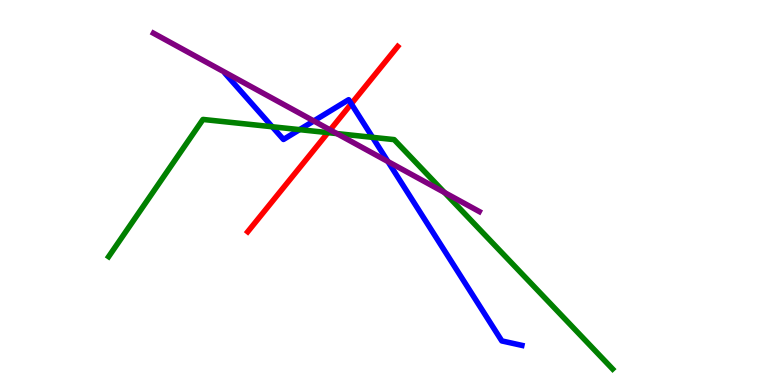[{'lines': ['blue', 'red'], 'intersections': [{'x': 4.53, 'y': 7.3}]}, {'lines': ['green', 'red'], 'intersections': [{'x': 4.23, 'y': 6.55}]}, {'lines': ['purple', 'red'], 'intersections': [{'x': 4.26, 'y': 6.63}]}, {'lines': ['blue', 'green'], 'intersections': [{'x': 3.51, 'y': 6.71}, {'x': 3.87, 'y': 6.63}, {'x': 4.81, 'y': 6.43}]}, {'lines': ['blue', 'purple'], 'intersections': [{'x': 4.05, 'y': 6.86}, {'x': 5.01, 'y': 5.8}]}, {'lines': ['green', 'purple'], 'intersections': [{'x': 4.35, 'y': 6.53}, {'x': 5.74, 'y': 5.0}]}]